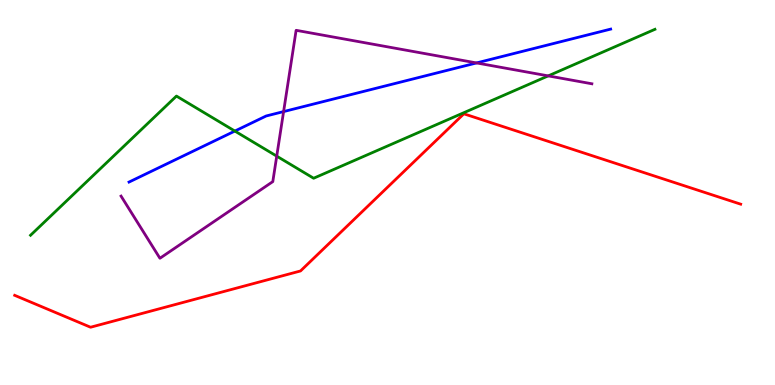[{'lines': ['blue', 'red'], 'intersections': []}, {'lines': ['green', 'red'], 'intersections': []}, {'lines': ['purple', 'red'], 'intersections': []}, {'lines': ['blue', 'green'], 'intersections': [{'x': 3.03, 'y': 6.6}]}, {'lines': ['blue', 'purple'], 'intersections': [{'x': 3.66, 'y': 7.1}, {'x': 6.15, 'y': 8.37}]}, {'lines': ['green', 'purple'], 'intersections': [{'x': 3.57, 'y': 5.94}, {'x': 7.07, 'y': 8.03}]}]